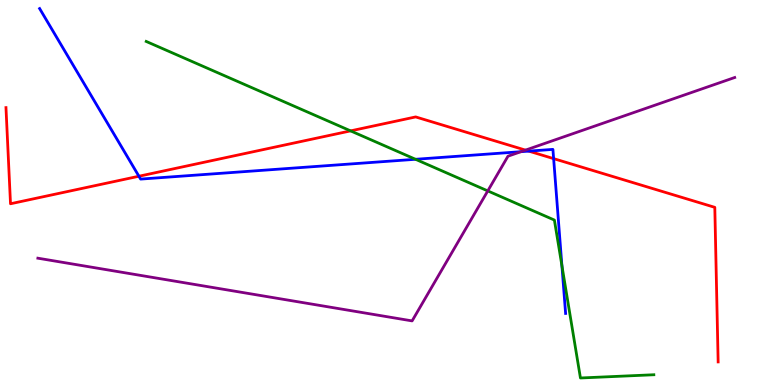[{'lines': ['blue', 'red'], 'intersections': [{'x': 1.79, 'y': 5.42}, {'x': 6.82, 'y': 6.07}, {'x': 7.14, 'y': 5.88}]}, {'lines': ['green', 'red'], 'intersections': [{'x': 4.52, 'y': 6.6}]}, {'lines': ['purple', 'red'], 'intersections': [{'x': 6.78, 'y': 6.1}]}, {'lines': ['blue', 'green'], 'intersections': [{'x': 5.36, 'y': 5.86}, {'x': 7.25, 'y': 3.1}]}, {'lines': ['blue', 'purple'], 'intersections': [{'x': 6.72, 'y': 6.06}]}, {'lines': ['green', 'purple'], 'intersections': [{'x': 6.29, 'y': 5.04}]}]